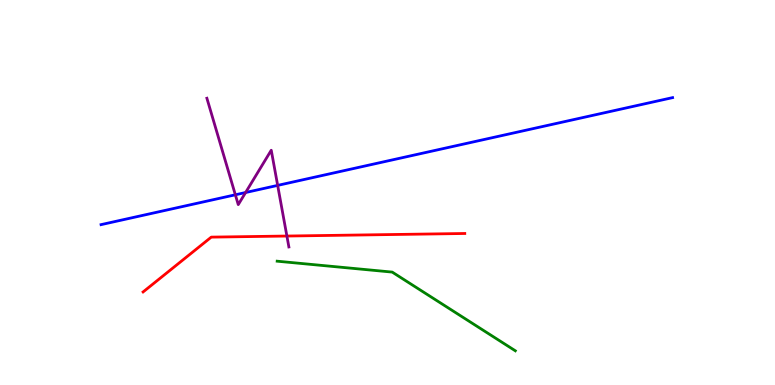[{'lines': ['blue', 'red'], 'intersections': []}, {'lines': ['green', 'red'], 'intersections': []}, {'lines': ['purple', 'red'], 'intersections': [{'x': 3.7, 'y': 3.87}]}, {'lines': ['blue', 'green'], 'intersections': []}, {'lines': ['blue', 'purple'], 'intersections': [{'x': 3.04, 'y': 4.94}, {'x': 3.17, 'y': 5.0}, {'x': 3.58, 'y': 5.18}]}, {'lines': ['green', 'purple'], 'intersections': []}]